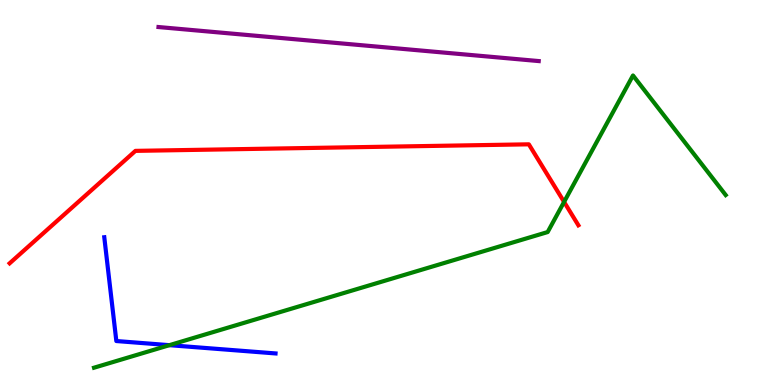[{'lines': ['blue', 'red'], 'intersections': []}, {'lines': ['green', 'red'], 'intersections': [{'x': 7.28, 'y': 4.76}]}, {'lines': ['purple', 'red'], 'intersections': []}, {'lines': ['blue', 'green'], 'intersections': [{'x': 2.19, 'y': 1.03}]}, {'lines': ['blue', 'purple'], 'intersections': []}, {'lines': ['green', 'purple'], 'intersections': []}]